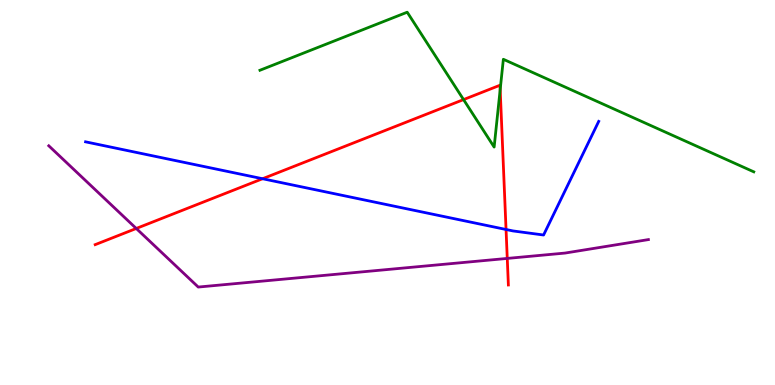[{'lines': ['blue', 'red'], 'intersections': [{'x': 3.39, 'y': 5.36}, {'x': 6.53, 'y': 4.04}]}, {'lines': ['green', 'red'], 'intersections': [{'x': 5.98, 'y': 7.41}, {'x': 6.45, 'y': 7.67}]}, {'lines': ['purple', 'red'], 'intersections': [{'x': 1.76, 'y': 4.07}, {'x': 6.55, 'y': 3.29}]}, {'lines': ['blue', 'green'], 'intersections': []}, {'lines': ['blue', 'purple'], 'intersections': []}, {'lines': ['green', 'purple'], 'intersections': []}]